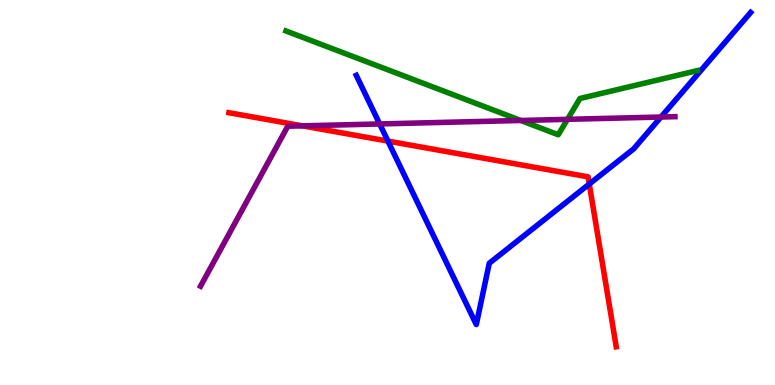[{'lines': ['blue', 'red'], 'intersections': [{'x': 5.01, 'y': 6.33}, {'x': 7.6, 'y': 5.22}]}, {'lines': ['green', 'red'], 'intersections': []}, {'lines': ['purple', 'red'], 'intersections': [{'x': 3.9, 'y': 6.73}]}, {'lines': ['blue', 'green'], 'intersections': []}, {'lines': ['blue', 'purple'], 'intersections': [{'x': 4.9, 'y': 6.78}, {'x': 8.53, 'y': 6.96}]}, {'lines': ['green', 'purple'], 'intersections': [{'x': 6.72, 'y': 6.87}, {'x': 7.32, 'y': 6.9}]}]